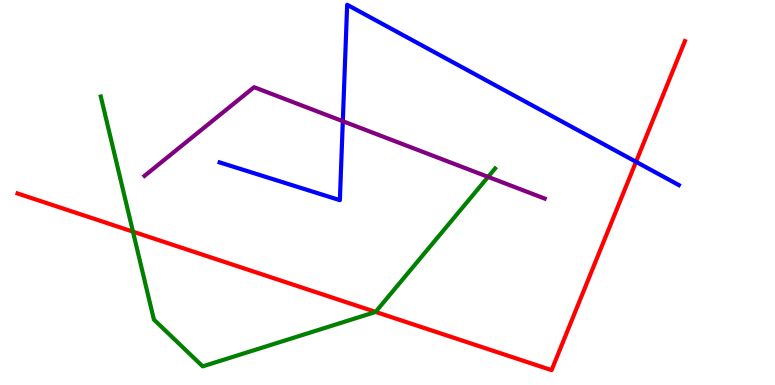[{'lines': ['blue', 'red'], 'intersections': [{'x': 8.21, 'y': 5.8}]}, {'lines': ['green', 'red'], 'intersections': [{'x': 1.72, 'y': 3.98}, {'x': 4.85, 'y': 1.9}]}, {'lines': ['purple', 'red'], 'intersections': []}, {'lines': ['blue', 'green'], 'intersections': []}, {'lines': ['blue', 'purple'], 'intersections': [{'x': 4.42, 'y': 6.85}]}, {'lines': ['green', 'purple'], 'intersections': [{'x': 6.3, 'y': 5.41}]}]